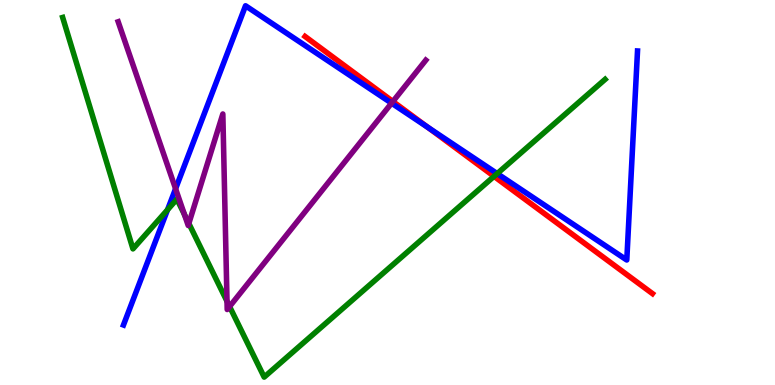[{'lines': ['blue', 'red'], 'intersections': [{'x': 5.52, 'y': 6.69}]}, {'lines': ['green', 'red'], 'intersections': [{'x': 6.37, 'y': 5.42}]}, {'lines': ['purple', 'red'], 'intersections': [{'x': 5.07, 'y': 7.36}]}, {'lines': ['blue', 'green'], 'intersections': [{'x': 2.16, 'y': 4.55}, {'x': 6.42, 'y': 5.49}]}, {'lines': ['blue', 'purple'], 'intersections': [{'x': 2.27, 'y': 5.1}, {'x': 5.05, 'y': 7.32}]}, {'lines': ['green', 'purple'], 'intersections': [{'x': 2.38, 'y': 4.43}, {'x': 2.44, 'y': 4.2}, {'x': 2.93, 'y': 2.17}, {'x': 2.96, 'y': 2.04}]}]